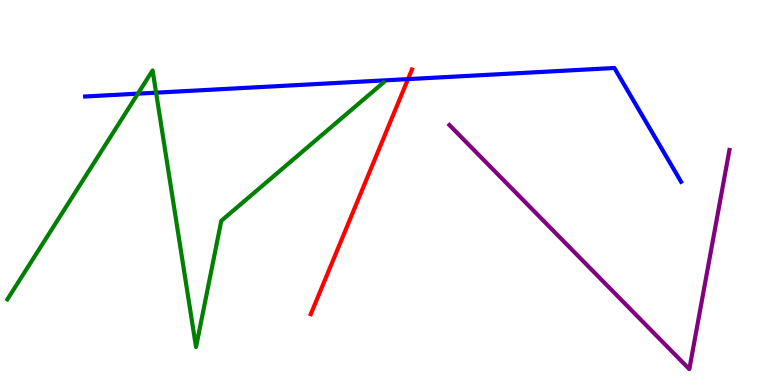[{'lines': ['blue', 'red'], 'intersections': [{'x': 5.26, 'y': 7.95}]}, {'lines': ['green', 'red'], 'intersections': []}, {'lines': ['purple', 'red'], 'intersections': []}, {'lines': ['blue', 'green'], 'intersections': [{'x': 1.78, 'y': 7.57}, {'x': 2.01, 'y': 7.59}]}, {'lines': ['blue', 'purple'], 'intersections': []}, {'lines': ['green', 'purple'], 'intersections': []}]